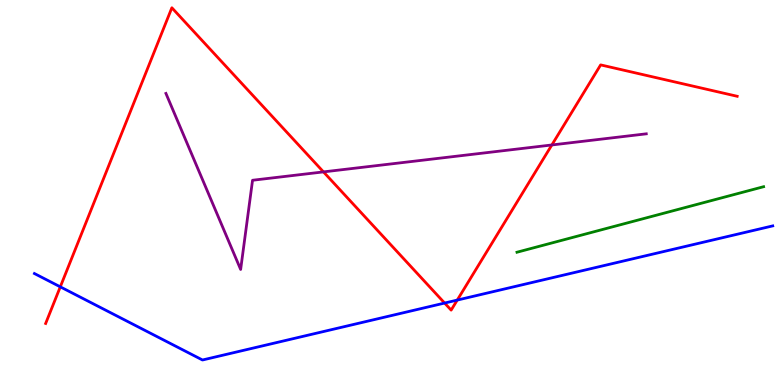[{'lines': ['blue', 'red'], 'intersections': [{'x': 0.778, 'y': 2.55}, {'x': 5.74, 'y': 2.13}, {'x': 5.9, 'y': 2.21}]}, {'lines': ['green', 'red'], 'intersections': []}, {'lines': ['purple', 'red'], 'intersections': [{'x': 4.17, 'y': 5.54}, {'x': 7.12, 'y': 6.23}]}, {'lines': ['blue', 'green'], 'intersections': []}, {'lines': ['blue', 'purple'], 'intersections': []}, {'lines': ['green', 'purple'], 'intersections': []}]